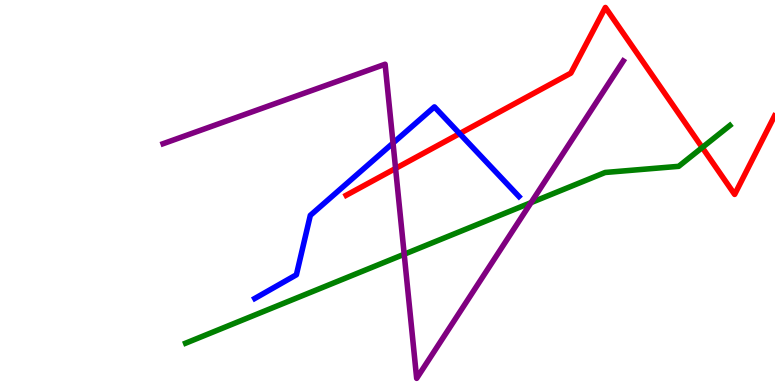[{'lines': ['blue', 'red'], 'intersections': [{'x': 5.93, 'y': 6.53}]}, {'lines': ['green', 'red'], 'intersections': [{'x': 9.06, 'y': 6.17}]}, {'lines': ['purple', 'red'], 'intersections': [{'x': 5.1, 'y': 5.63}]}, {'lines': ['blue', 'green'], 'intersections': []}, {'lines': ['blue', 'purple'], 'intersections': [{'x': 5.07, 'y': 6.28}]}, {'lines': ['green', 'purple'], 'intersections': [{'x': 5.22, 'y': 3.4}, {'x': 6.85, 'y': 4.74}]}]